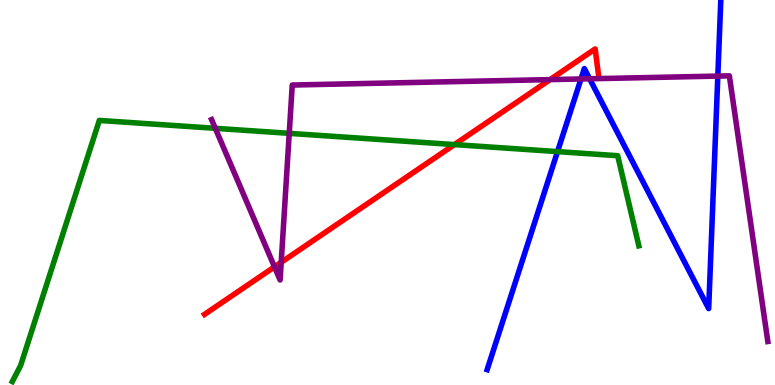[{'lines': ['blue', 'red'], 'intersections': []}, {'lines': ['green', 'red'], 'intersections': [{'x': 5.86, 'y': 6.24}]}, {'lines': ['purple', 'red'], 'intersections': [{'x': 3.54, 'y': 3.07}, {'x': 3.63, 'y': 3.19}, {'x': 7.1, 'y': 7.93}]}, {'lines': ['blue', 'green'], 'intersections': [{'x': 7.19, 'y': 6.06}]}, {'lines': ['blue', 'purple'], 'intersections': [{'x': 7.5, 'y': 7.95}, {'x': 7.61, 'y': 7.95}, {'x': 9.26, 'y': 8.02}]}, {'lines': ['green', 'purple'], 'intersections': [{'x': 2.78, 'y': 6.67}, {'x': 3.73, 'y': 6.54}]}]